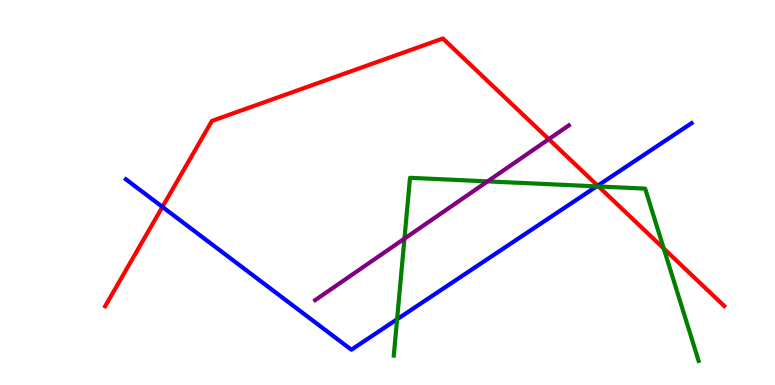[{'lines': ['blue', 'red'], 'intersections': [{'x': 2.1, 'y': 4.63}, {'x': 7.71, 'y': 5.18}]}, {'lines': ['green', 'red'], 'intersections': [{'x': 7.72, 'y': 5.16}, {'x': 8.56, 'y': 3.55}]}, {'lines': ['purple', 'red'], 'intersections': [{'x': 7.08, 'y': 6.38}]}, {'lines': ['blue', 'green'], 'intersections': [{'x': 5.12, 'y': 1.71}, {'x': 7.7, 'y': 5.16}]}, {'lines': ['blue', 'purple'], 'intersections': []}, {'lines': ['green', 'purple'], 'intersections': [{'x': 5.22, 'y': 3.8}, {'x': 6.29, 'y': 5.29}]}]